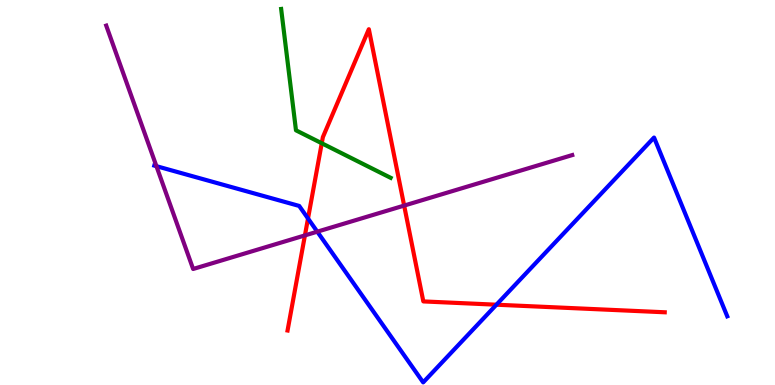[{'lines': ['blue', 'red'], 'intersections': [{'x': 3.97, 'y': 4.33}, {'x': 6.41, 'y': 2.09}]}, {'lines': ['green', 'red'], 'intersections': [{'x': 4.15, 'y': 6.28}]}, {'lines': ['purple', 'red'], 'intersections': [{'x': 3.93, 'y': 3.89}, {'x': 5.21, 'y': 4.66}]}, {'lines': ['blue', 'green'], 'intersections': []}, {'lines': ['blue', 'purple'], 'intersections': [{'x': 2.02, 'y': 5.68}, {'x': 4.09, 'y': 3.98}]}, {'lines': ['green', 'purple'], 'intersections': []}]